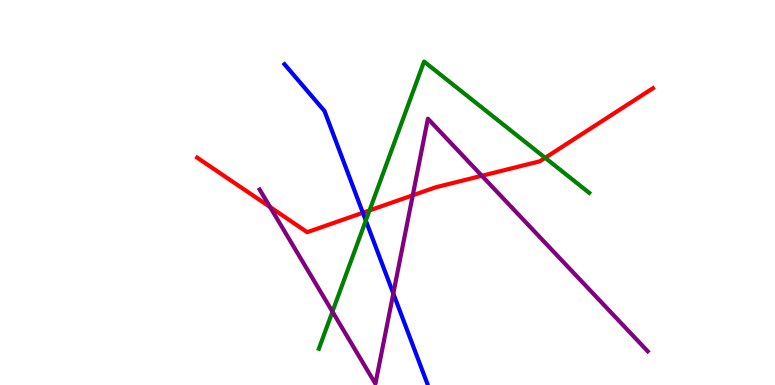[{'lines': ['blue', 'red'], 'intersections': [{'x': 4.68, 'y': 4.47}]}, {'lines': ['green', 'red'], 'intersections': [{'x': 4.77, 'y': 4.53}, {'x': 7.03, 'y': 5.9}]}, {'lines': ['purple', 'red'], 'intersections': [{'x': 3.48, 'y': 4.62}, {'x': 5.33, 'y': 4.93}, {'x': 6.22, 'y': 5.43}]}, {'lines': ['blue', 'green'], 'intersections': [{'x': 4.72, 'y': 4.27}]}, {'lines': ['blue', 'purple'], 'intersections': [{'x': 5.07, 'y': 2.38}]}, {'lines': ['green', 'purple'], 'intersections': [{'x': 4.29, 'y': 1.9}]}]